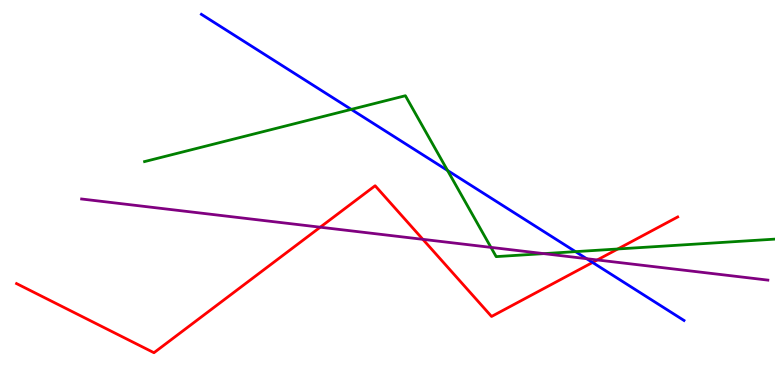[{'lines': ['blue', 'red'], 'intersections': [{'x': 7.65, 'y': 3.18}]}, {'lines': ['green', 'red'], 'intersections': [{'x': 7.97, 'y': 3.53}]}, {'lines': ['purple', 'red'], 'intersections': [{'x': 4.13, 'y': 4.1}, {'x': 5.46, 'y': 3.78}, {'x': 7.71, 'y': 3.25}]}, {'lines': ['blue', 'green'], 'intersections': [{'x': 4.53, 'y': 7.16}, {'x': 5.77, 'y': 5.57}, {'x': 7.43, 'y': 3.46}]}, {'lines': ['blue', 'purple'], 'intersections': [{'x': 7.57, 'y': 3.28}]}, {'lines': ['green', 'purple'], 'intersections': [{'x': 6.33, 'y': 3.57}, {'x': 7.02, 'y': 3.41}]}]